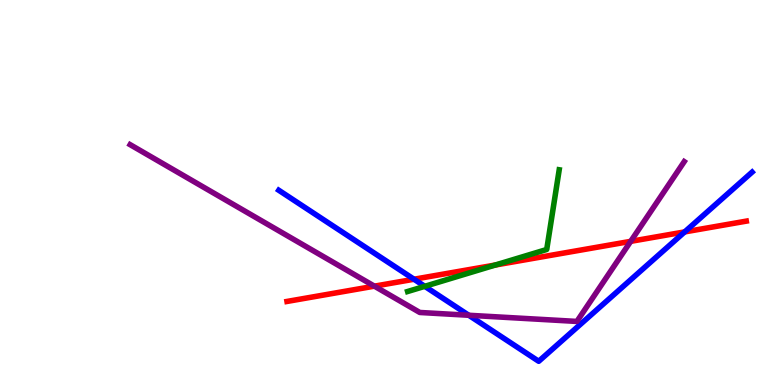[{'lines': ['blue', 'red'], 'intersections': [{'x': 5.34, 'y': 2.75}, {'x': 8.83, 'y': 3.98}]}, {'lines': ['green', 'red'], 'intersections': [{'x': 6.39, 'y': 3.12}]}, {'lines': ['purple', 'red'], 'intersections': [{'x': 4.83, 'y': 2.57}, {'x': 8.14, 'y': 3.73}]}, {'lines': ['blue', 'green'], 'intersections': [{'x': 5.48, 'y': 2.56}]}, {'lines': ['blue', 'purple'], 'intersections': [{'x': 6.05, 'y': 1.81}]}, {'lines': ['green', 'purple'], 'intersections': []}]